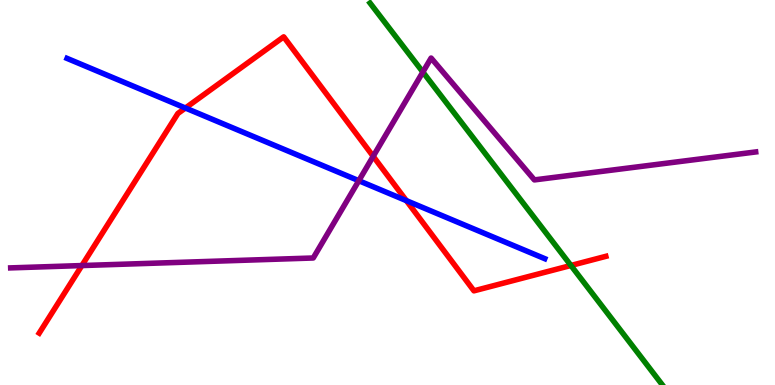[{'lines': ['blue', 'red'], 'intersections': [{'x': 2.39, 'y': 7.19}, {'x': 5.24, 'y': 4.79}]}, {'lines': ['green', 'red'], 'intersections': [{'x': 7.37, 'y': 3.1}]}, {'lines': ['purple', 'red'], 'intersections': [{'x': 1.06, 'y': 3.1}, {'x': 4.82, 'y': 5.94}]}, {'lines': ['blue', 'green'], 'intersections': []}, {'lines': ['blue', 'purple'], 'intersections': [{'x': 4.63, 'y': 5.31}]}, {'lines': ['green', 'purple'], 'intersections': [{'x': 5.46, 'y': 8.13}]}]